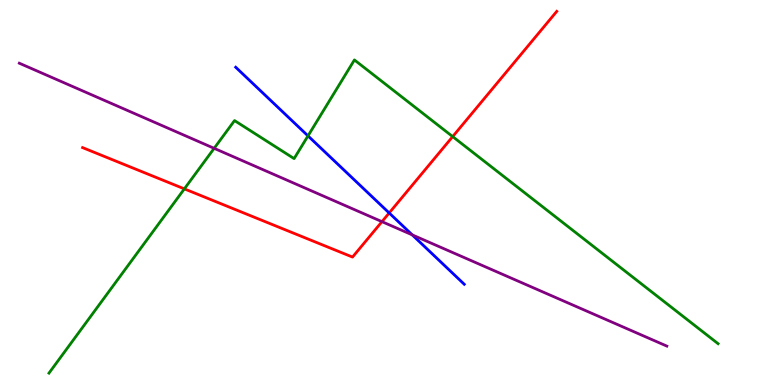[{'lines': ['blue', 'red'], 'intersections': [{'x': 5.02, 'y': 4.47}]}, {'lines': ['green', 'red'], 'intersections': [{'x': 2.38, 'y': 5.09}, {'x': 5.84, 'y': 6.45}]}, {'lines': ['purple', 'red'], 'intersections': [{'x': 4.93, 'y': 4.24}]}, {'lines': ['blue', 'green'], 'intersections': [{'x': 3.97, 'y': 6.47}]}, {'lines': ['blue', 'purple'], 'intersections': [{'x': 5.32, 'y': 3.9}]}, {'lines': ['green', 'purple'], 'intersections': [{'x': 2.76, 'y': 6.15}]}]